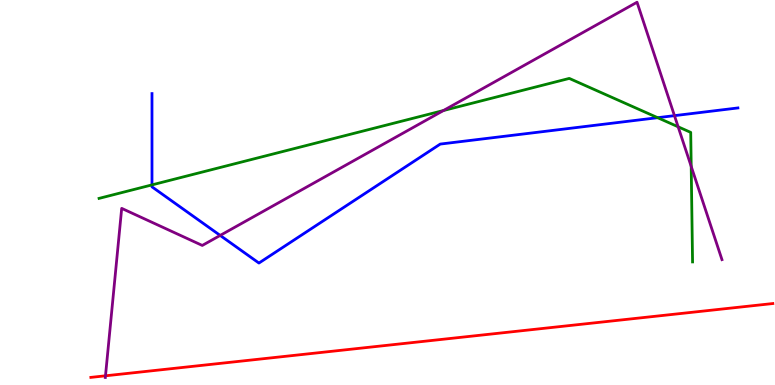[{'lines': ['blue', 'red'], 'intersections': []}, {'lines': ['green', 'red'], 'intersections': []}, {'lines': ['purple', 'red'], 'intersections': [{'x': 1.36, 'y': 0.239}]}, {'lines': ['blue', 'green'], 'intersections': [{'x': 1.96, 'y': 5.2}, {'x': 8.49, 'y': 6.94}]}, {'lines': ['blue', 'purple'], 'intersections': [{'x': 2.84, 'y': 3.89}, {'x': 8.7, 'y': 7.0}]}, {'lines': ['green', 'purple'], 'intersections': [{'x': 5.72, 'y': 7.13}, {'x': 8.75, 'y': 6.71}, {'x': 8.92, 'y': 5.68}]}]